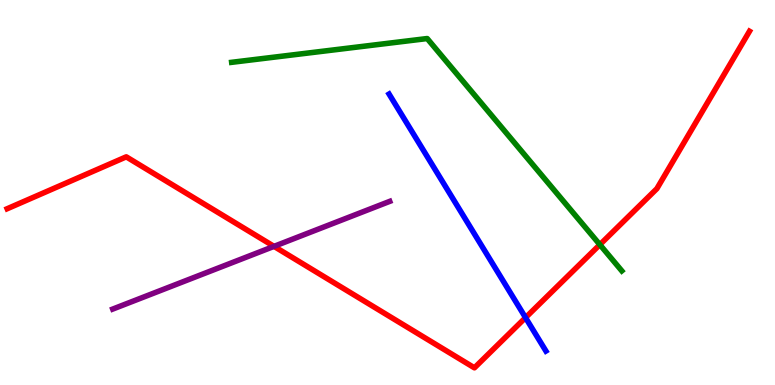[{'lines': ['blue', 'red'], 'intersections': [{'x': 6.78, 'y': 1.75}]}, {'lines': ['green', 'red'], 'intersections': [{'x': 7.74, 'y': 3.65}]}, {'lines': ['purple', 'red'], 'intersections': [{'x': 3.54, 'y': 3.6}]}, {'lines': ['blue', 'green'], 'intersections': []}, {'lines': ['blue', 'purple'], 'intersections': []}, {'lines': ['green', 'purple'], 'intersections': []}]